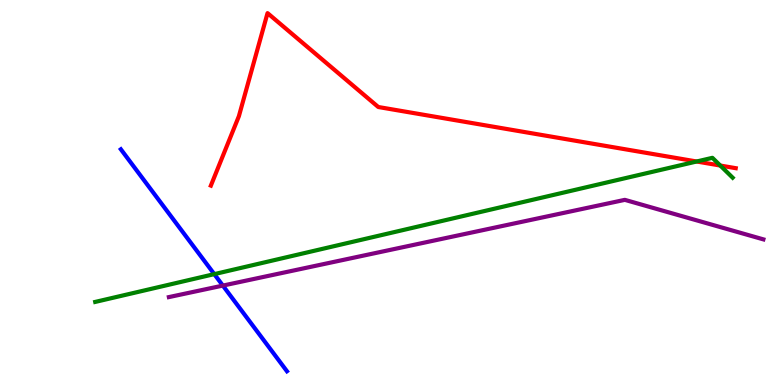[{'lines': ['blue', 'red'], 'intersections': []}, {'lines': ['green', 'red'], 'intersections': [{'x': 8.99, 'y': 5.81}, {'x': 9.29, 'y': 5.7}]}, {'lines': ['purple', 'red'], 'intersections': []}, {'lines': ['blue', 'green'], 'intersections': [{'x': 2.76, 'y': 2.88}]}, {'lines': ['blue', 'purple'], 'intersections': [{'x': 2.88, 'y': 2.58}]}, {'lines': ['green', 'purple'], 'intersections': []}]